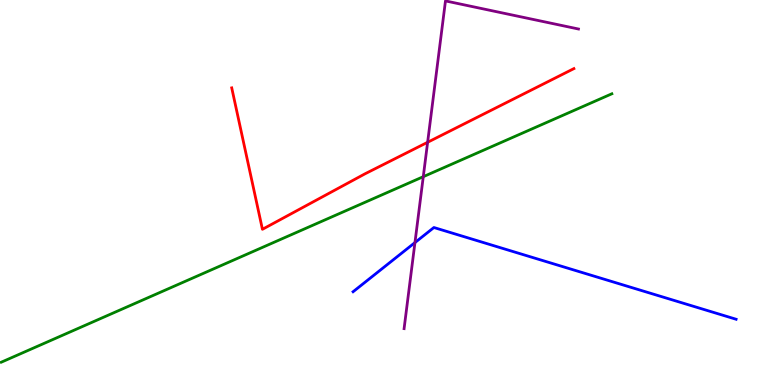[{'lines': ['blue', 'red'], 'intersections': []}, {'lines': ['green', 'red'], 'intersections': []}, {'lines': ['purple', 'red'], 'intersections': [{'x': 5.52, 'y': 6.3}]}, {'lines': ['blue', 'green'], 'intersections': []}, {'lines': ['blue', 'purple'], 'intersections': [{'x': 5.35, 'y': 3.7}]}, {'lines': ['green', 'purple'], 'intersections': [{'x': 5.46, 'y': 5.41}]}]